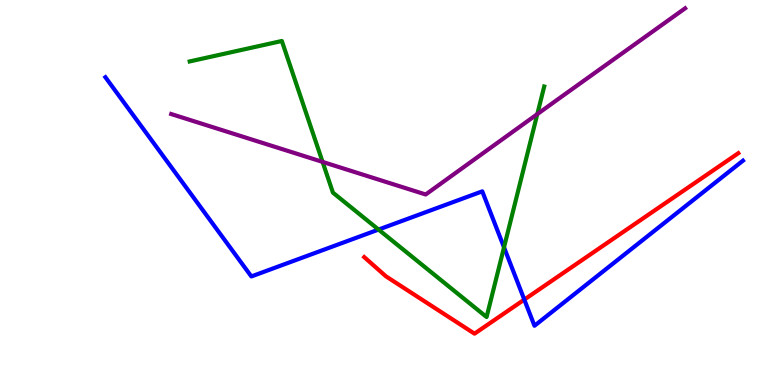[{'lines': ['blue', 'red'], 'intersections': [{'x': 6.77, 'y': 2.22}]}, {'lines': ['green', 'red'], 'intersections': []}, {'lines': ['purple', 'red'], 'intersections': []}, {'lines': ['blue', 'green'], 'intersections': [{'x': 4.88, 'y': 4.04}, {'x': 6.5, 'y': 3.58}]}, {'lines': ['blue', 'purple'], 'intersections': []}, {'lines': ['green', 'purple'], 'intersections': [{'x': 4.16, 'y': 5.79}, {'x': 6.93, 'y': 7.04}]}]